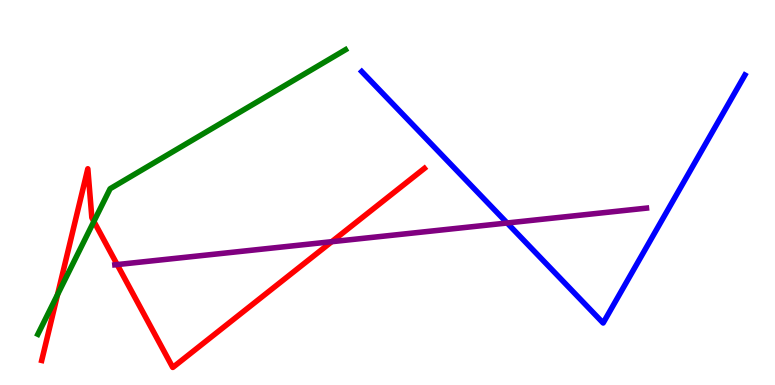[{'lines': ['blue', 'red'], 'intersections': []}, {'lines': ['green', 'red'], 'intersections': [{'x': 0.743, 'y': 2.35}, {'x': 1.21, 'y': 4.25}]}, {'lines': ['purple', 'red'], 'intersections': [{'x': 1.51, 'y': 3.13}, {'x': 4.28, 'y': 3.72}]}, {'lines': ['blue', 'green'], 'intersections': []}, {'lines': ['blue', 'purple'], 'intersections': [{'x': 6.54, 'y': 4.21}]}, {'lines': ['green', 'purple'], 'intersections': []}]